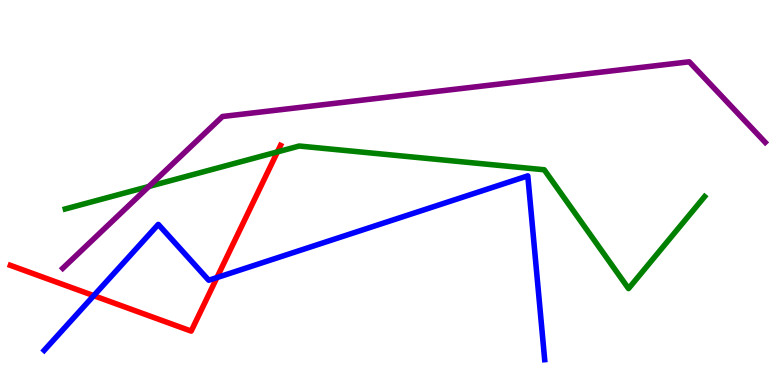[{'lines': ['blue', 'red'], 'intersections': [{'x': 1.21, 'y': 2.32}, {'x': 2.8, 'y': 2.79}]}, {'lines': ['green', 'red'], 'intersections': [{'x': 3.58, 'y': 6.05}]}, {'lines': ['purple', 'red'], 'intersections': []}, {'lines': ['blue', 'green'], 'intersections': []}, {'lines': ['blue', 'purple'], 'intersections': []}, {'lines': ['green', 'purple'], 'intersections': [{'x': 1.92, 'y': 5.16}]}]